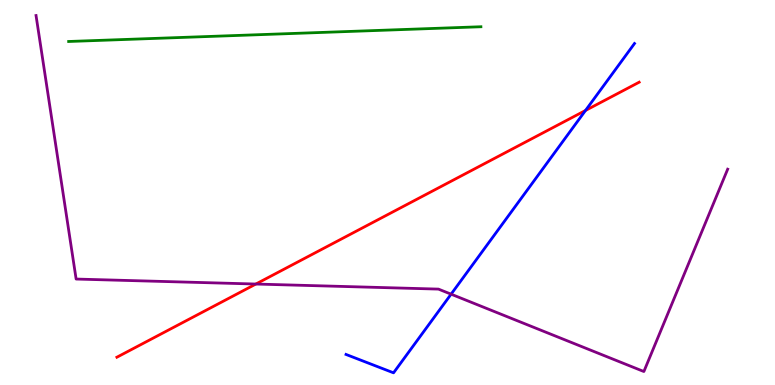[{'lines': ['blue', 'red'], 'intersections': [{'x': 7.55, 'y': 7.13}]}, {'lines': ['green', 'red'], 'intersections': []}, {'lines': ['purple', 'red'], 'intersections': [{'x': 3.3, 'y': 2.62}]}, {'lines': ['blue', 'green'], 'intersections': []}, {'lines': ['blue', 'purple'], 'intersections': [{'x': 5.82, 'y': 2.36}]}, {'lines': ['green', 'purple'], 'intersections': []}]